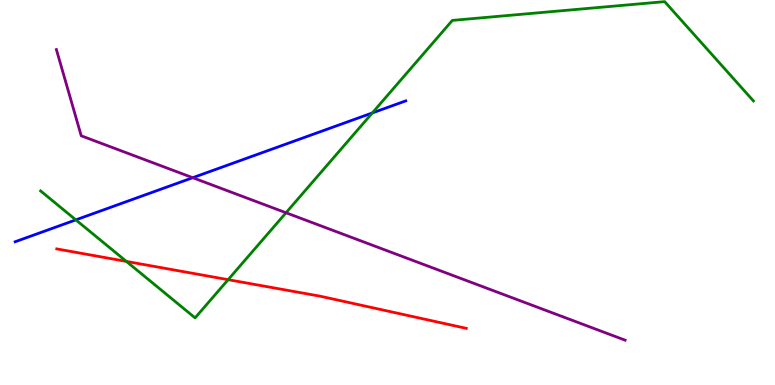[{'lines': ['blue', 'red'], 'intersections': []}, {'lines': ['green', 'red'], 'intersections': [{'x': 1.63, 'y': 3.21}, {'x': 2.94, 'y': 2.74}]}, {'lines': ['purple', 'red'], 'intersections': []}, {'lines': ['blue', 'green'], 'intersections': [{'x': 0.978, 'y': 4.29}, {'x': 4.8, 'y': 7.07}]}, {'lines': ['blue', 'purple'], 'intersections': [{'x': 2.49, 'y': 5.38}]}, {'lines': ['green', 'purple'], 'intersections': [{'x': 3.69, 'y': 4.47}]}]